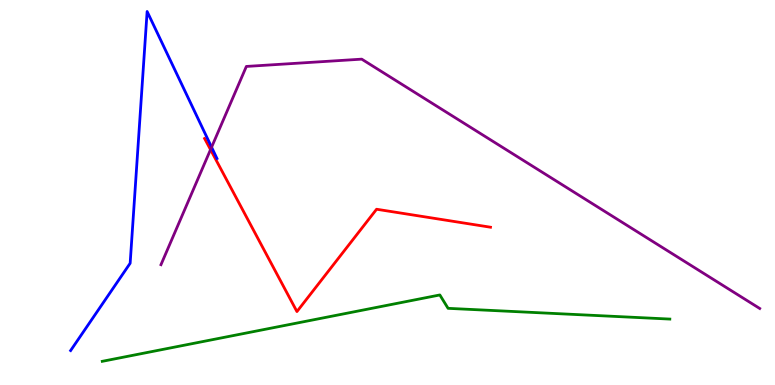[{'lines': ['blue', 'red'], 'intersections': []}, {'lines': ['green', 'red'], 'intersections': []}, {'lines': ['purple', 'red'], 'intersections': [{'x': 2.72, 'y': 6.11}]}, {'lines': ['blue', 'green'], 'intersections': []}, {'lines': ['blue', 'purple'], 'intersections': [{'x': 2.73, 'y': 6.18}]}, {'lines': ['green', 'purple'], 'intersections': []}]